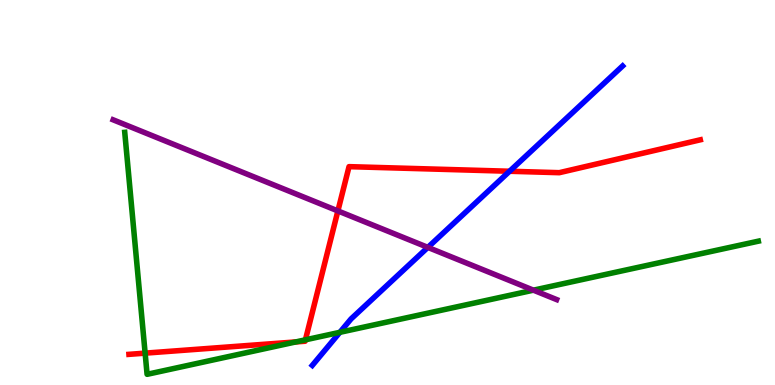[{'lines': ['blue', 'red'], 'intersections': [{'x': 6.58, 'y': 5.55}]}, {'lines': ['green', 'red'], 'intersections': [{'x': 1.87, 'y': 0.827}, {'x': 3.82, 'y': 1.12}, {'x': 3.94, 'y': 1.17}]}, {'lines': ['purple', 'red'], 'intersections': [{'x': 4.36, 'y': 4.52}]}, {'lines': ['blue', 'green'], 'intersections': [{'x': 4.39, 'y': 1.37}]}, {'lines': ['blue', 'purple'], 'intersections': [{'x': 5.52, 'y': 3.57}]}, {'lines': ['green', 'purple'], 'intersections': [{'x': 6.88, 'y': 2.46}]}]